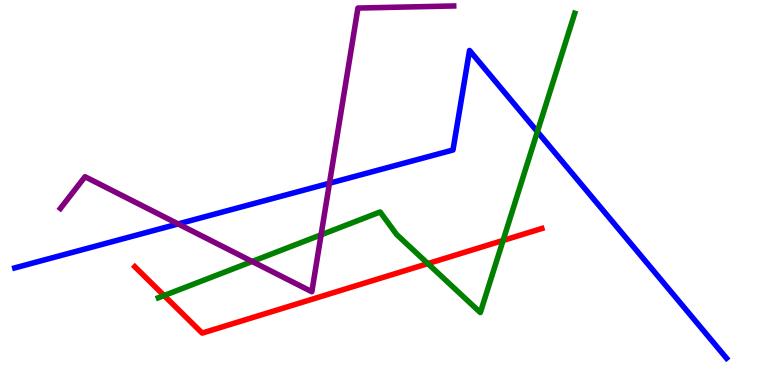[{'lines': ['blue', 'red'], 'intersections': []}, {'lines': ['green', 'red'], 'intersections': [{'x': 2.12, 'y': 2.32}, {'x': 5.52, 'y': 3.15}, {'x': 6.49, 'y': 3.75}]}, {'lines': ['purple', 'red'], 'intersections': []}, {'lines': ['blue', 'green'], 'intersections': [{'x': 6.93, 'y': 6.58}]}, {'lines': ['blue', 'purple'], 'intersections': [{'x': 2.3, 'y': 4.18}, {'x': 4.25, 'y': 5.24}]}, {'lines': ['green', 'purple'], 'intersections': [{'x': 3.25, 'y': 3.21}, {'x': 4.14, 'y': 3.9}]}]